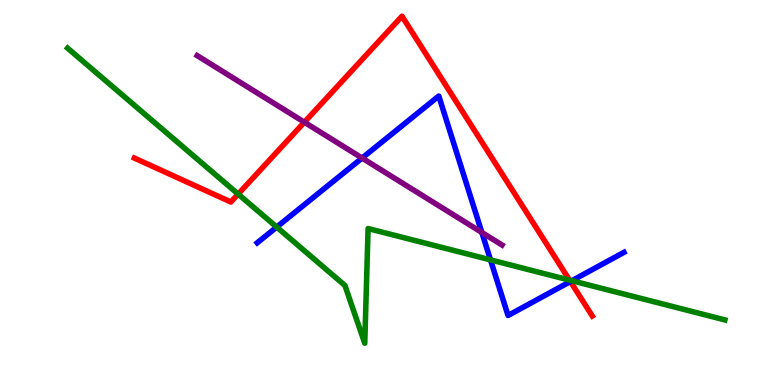[{'lines': ['blue', 'red'], 'intersections': [{'x': 7.36, 'y': 2.69}]}, {'lines': ['green', 'red'], 'intersections': [{'x': 3.07, 'y': 4.96}, {'x': 7.35, 'y': 2.72}]}, {'lines': ['purple', 'red'], 'intersections': [{'x': 3.93, 'y': 6.83}]}, {'lines': ['blue', 'green'], 'intersections': [{'x': 3.57, 'y': 4.1}, {'x': 6.33, 'y': 3.25}, {'x': 7.38, 'y': 2.71}]}, {'lines': ['blue', 'purple'], 'intersections': [{'x': 4.67, 'y': 5.89}, {'x': 6.22, 'y': 3.96}]}, {'lines': ['green', 'purple'], 'intersections': []}]